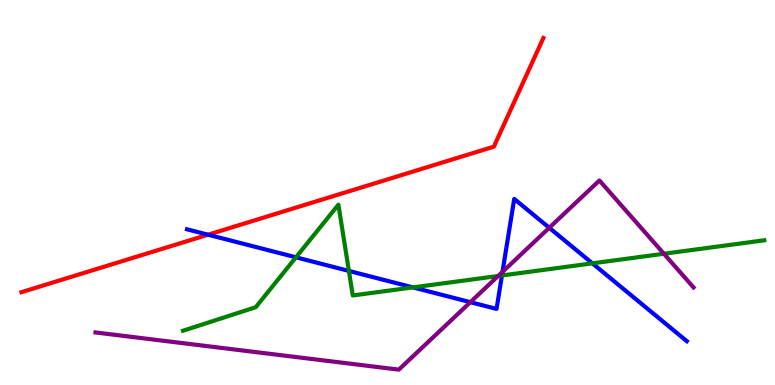[{'lines': ['blue', 'red'], 'intersections': [{'x': 2.68, 'y': 3.9}]}, {'lines': ['green', 'red'], 'intersections': []}, {'lines': ['purple', 'red'], 'intersections': []}, {'lines': ['blue', 'green'], 'intersections': [{'x': 3.82, 'y': 3.32}, {'x': 4.5, 'y': 2.96}, {'x': 5.33, 'y': 2.54}, {'x': 6.48, 'y': 2.84}, {'x': 7.64, 'y': 3.16}]}, {'lines': ['blue', 'purple'], 'intersections': [{'x': 6.07, 'y': 2.15}, {'x': 6.48, 'y': 2.94}, {'x': 7.09, 'y': 4.08}]}, {'lines': ['green', 'purple'], 'intersections': [{'x': 6.43, 'y': 2.83}, {'x': 8.57, 'y': 3.41}]}]